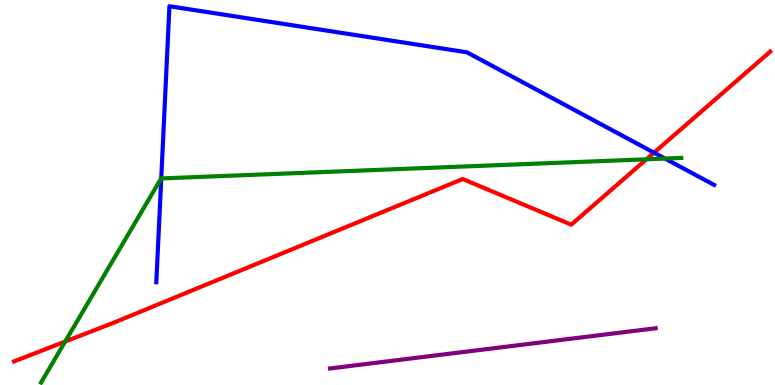[{'lines': ['blue', 'red'], 'intersections': [{'x': 8.44, 'y': 6.03}]}, {'lines': ['green', 'red'], 'intersections': [{'x': 0.841, 'y': 1.13}, {'x': 8.34, 'y': 5.86}]}, {'lines': ['purple', 'red'], 'intersections': []}, {'lines': ['blue', 'green'], 'intersections': [{'x': 2.08, 'y': 5.37}, {'x': 8.58, 'y': 5.88}]}, {'lines': ['blue', 'purple'], 'intersections': []}, {'lines': ['green', 'purple'], 'intersections': []}]